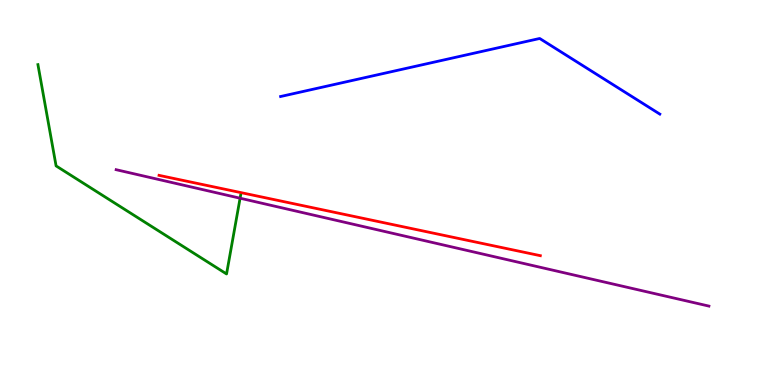[{'lines': ['blue', 'red'], 'intersections': []}, {'lines': ['green', 'red'], 'intersections': []}, {'lines': ['purple', 'red'], 'intersections': []}, {'lines': ['blue', 'green'], 'intersections': []}, {'lines': ['blue', 'purple'], 'intersections': []}, {'lines': ['green', 'purple'], 'intersections': [{'x': 3.1, 'y': 4.85}]}]